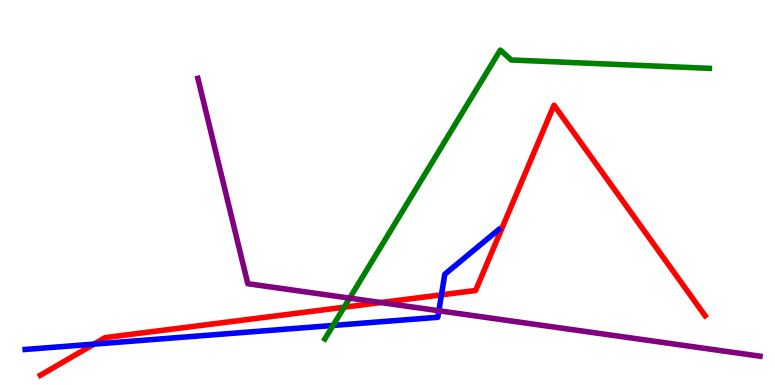[{'lines': ['blue', 'red'], 'intersections': [{'x': 1.21, 'y': 1.06}, {'x': 5.7, 'y': 2.34}]}, {'lines': ['green', 'red'], 'intersections': [{'x': 4.44, 'y': 2.02}]}, {'lines': ['purple', 'red'], 'intersections': [{'x': 4.91, 'y': 2.14}]}, {'lines': ['blue', 'green'], 'intersections': [{'x': 4.3, 'y': 1.55}]}, {'lines': ['blue', 'purple'], 'intersections': [{'x': 5.66, 'y': 1.93}]}, {'lines': ['green', 'purple'], 'intersections': [{'x': 4.51, 'y': 2.26}]}]